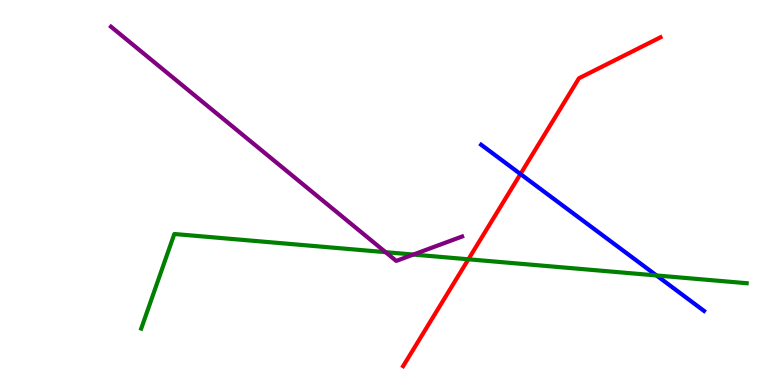[{'lines': ['blue', 'red'], 'intersections': [{'x': 6.72, 'y': 5.48}]}, {'lines': ['green', 'red'], 'intersections': [{'x': 6.04, 'y': 3.27}]}, {'lines': ['purple', 'red'], 'intersections': []}, {'lines': ['blue', 'green'], 'intersections': [{'x': 8.47, 'y': 2.85}]}, {'lines': ['blue', 'purple'], 'intersections': []}, {'lines': ['green', 'purple'], 'intersections': [{'x': 4.98, 'y': 3.45}, {'x': 5.33, 'y': 3.39}]}]